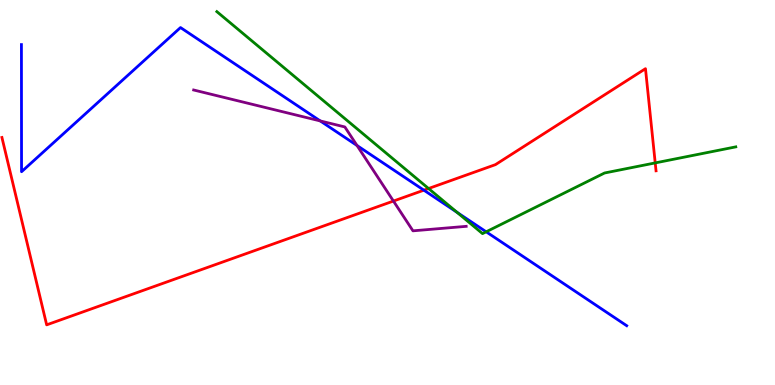[{'lines': ['blue', 'red'], 'intersections': [{'x': 5.47, 'y': 5.06}]}, {'lines': ['green', 'red'], 'intersections': [{'x': 5.53, 'y': 5.1}, {'x': 8.45, 'y': 5.77}]}, {'lines': ['purple', 'red'], 'intersections': [{'x': 5.08, 'y': 4.78}]}, {'lines': ['blue', 'green'], 'intersections': [{'x': 5.9, 'y': 4.48}, {'x': 6.27, 'y': 3.98}]}, {'lines': ['blue', 'purple'], 'intersections': [{'x': 4.13, 'y': 6.86}, {'x': 4.61, 'y': 6.22}]}, {'lines': ['green', 'purple'], 'intersections': []}]